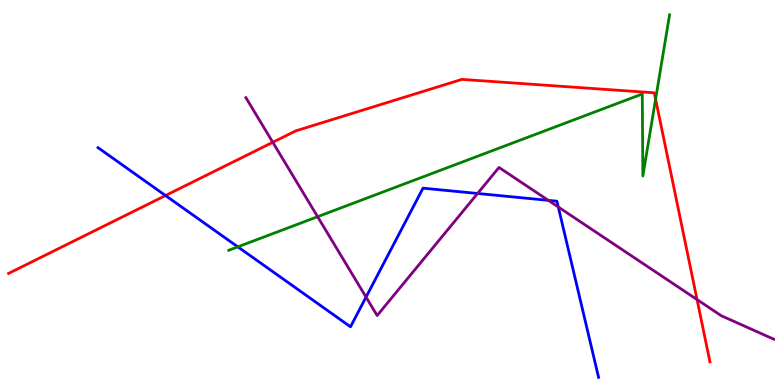[{'lines': ['blue', 'red'], 'intersections': [{'x': 2.14, 'y': 4.92}]}, {'lines': ['green', 'red'], 'intersections': [{'x': 8.46, 'y': 7.43}]}, {'lines': ['purple', 'red'], 'intersections': [{'x': 3.52, 'y': 6.3}, {'x': 8.99, 'y': 2.22}]}, {'lines': ['blue', 'green'], 'intersections': [{'x': 3.07, 'y': 3.59}]}, {'lines': ['blue', 'purple'], 'intersections': [{'x': 4.72, 'y': 2.28}, {'x': 6.16, 'y': 4.97}, {'x': 7.08, 'y': 4.8}, {'x': 7.2, 'y': 4.62}]}, {'lines': ['green', 'purple'], 'intersections': [{'x': 4.1, 'y': 4.37}]}]